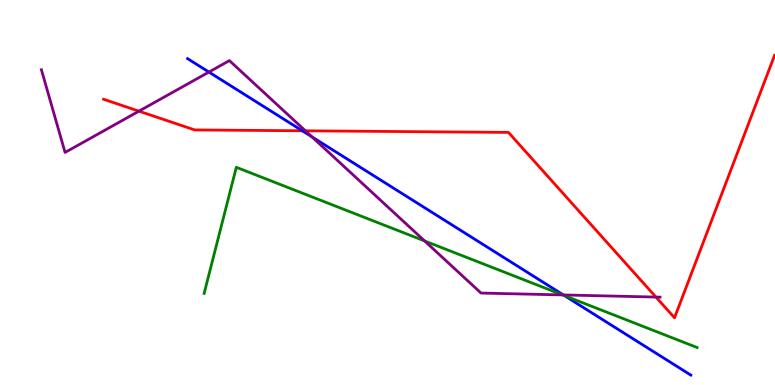[{'lines': ['blue', 'red'], 'intersections': [{'x': 3.9, 'y': 6.6}]}, {'lines': ['green', 'red'], 'intersections': []}, {'lines': ['purple', 'red'], 'intersections': [{'x': 1.79, 'y': 7.11}, {'x': 3.94, 'y': 6.6}, {'x': 8.46, 'y': 2.28}]}, {'lines': ['blue', 'green'], 'intersections': [{'x': 7.28, 'y': 2.32}]}, {'lines': ['blue', 'purple'], 'intersections': [{'x': 2.7, 'y': 8.13}, {'x': 4.02, 'y': 6.45}, {'x': 7.27, 'y': 2.34}]}, {'lines': ['green', 'purple'], 'intersections': [{'x': 5.48, 'y': 3.74}, {'x': 7.26, 'y': 2.34}]}]